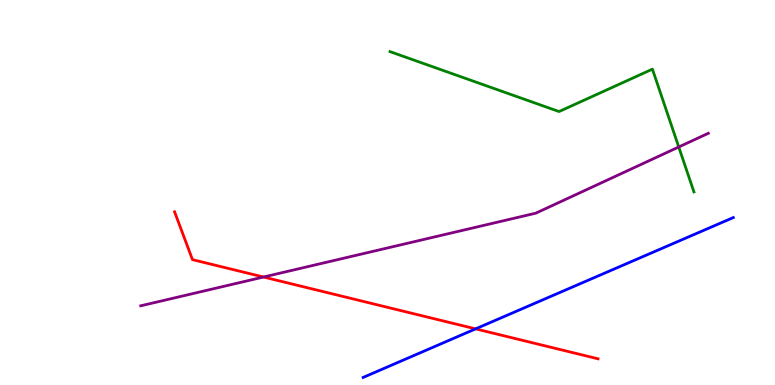[{'lines': ['blue', 'red'], 'intersections': [{'x': 6.14, 'y': 1.46}]}, {'lines': ['green', 'red'], 'intersections': []}, {'lines': ['purple', 'red'], 'intersections': [{'x': 3.4, 'y': 2.8}]}, {'lines': ['blue', 'green'], 'intersections': []}, {'lines': ['blue', 'purple'], 'intersections': []}, {'lines': ['green', 'purple'], 'intersections': [{'x': 8.76, 'y': 6.18}]}]